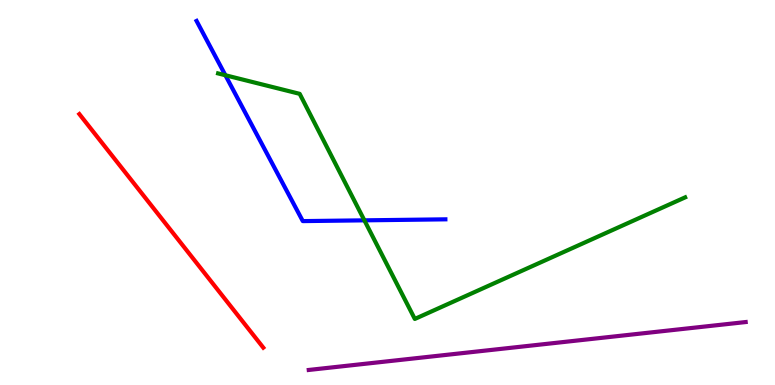[{'lines': ['blue', 'red'], 'intersections': []}, {'lines': ['green', 'red'], 'intersections': []}, {'lines': ['purple', 'red'], 'intersections': []}, {'lines': ['blue', 'green'], 'intersections': [{'x': 2.91, 'y': 8.05}, {'x': 4.7, 'y': 4.28}]}, {'lines': ['blue', 'purple'], 'intersections': []}, {'lines': ['green', 'purple'], 'intersections': []}]